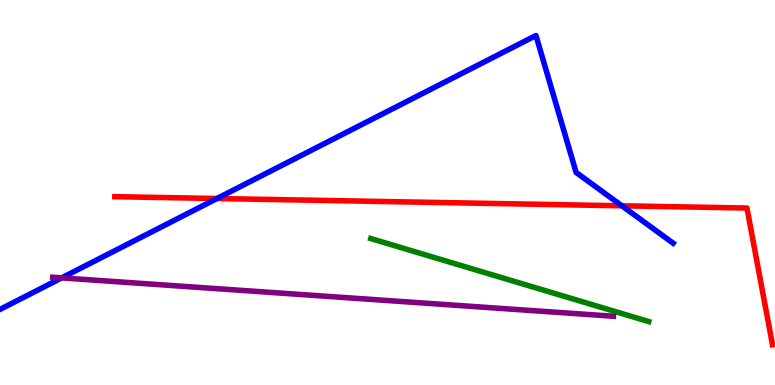[{'lines': ['blue', 'red'], 'intersections': [{'x': 2.8, 'y': 4.84}, {'x': 8.02, 'y': 4.65}]}, {'lines': ['green', 'red'], 'intersections': []}, {'lines': ['purple', 'red'], 'intersections': []}, {'lines': ['blue', 'green'], 'intersections': []}, {'lines': ['blue', 'purple'], 'intersections': [{'x': 0.796, 'y': 2.78}]}, {'lines': ['green', 'purple'], 'intersections': []}]